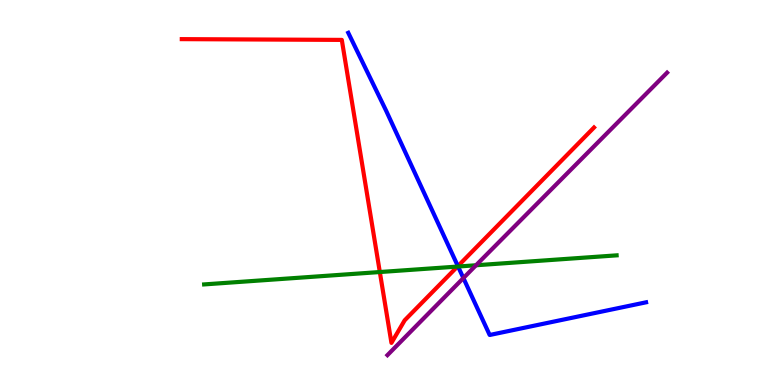[{'lines': ['blue', 'red'], 'intersections': [{'x': 5.91, 'y': 3.09}]}, {'lines': ['green', 'red'], 'intersections': [{'x': 4.9, 'y': 2.93}, {'x': 5.9, 'y': 3.08}]}, {'lines': ['purple', 'red'], 'intersections': []}, {'lines': ['blue', 'green'], 'intersections': [{'x': 5.91, 'y': 3.08}]}, {'lines': ['blue', 'purple'], 'intersections': [{'x': 5.98, 'y': 2.78}]}, {'lines': ['green', 'purple'], 'intersections': [{'x': 6.14, 'y': 3.11}]}]